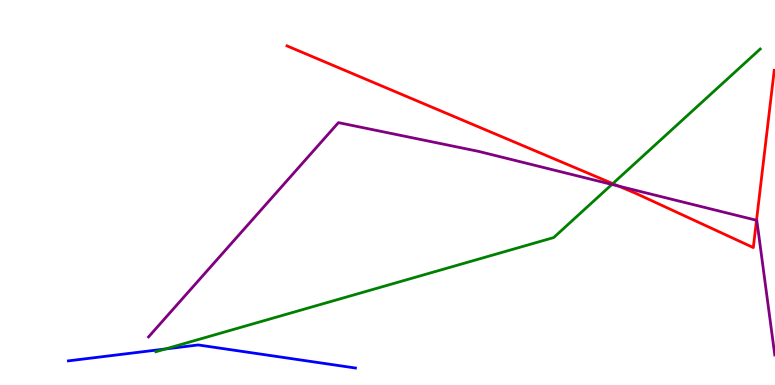[{'lines': ['blue', 'red'], 'intersections': []}, {'lines': ['green', 'red'], 'intersections': [{'x': 7.91, 'y': 5.23}]}, {'lines': ['purple', 'red'], 'intersections': [{'x': 7.98, 'y': 5.17}, {'x': 9.76, 'y': 4.28}]}, {'lines': ['blue', 'green'], 'intersections': [{'x': 2.13, 'y': 0.936}]}, {'lines': ['blue', 'purple'], 'intersections': []}, {'lines': ['green', 'purple'], 'intersections': [{'x': 7.9, 'y': 5.21}]}]